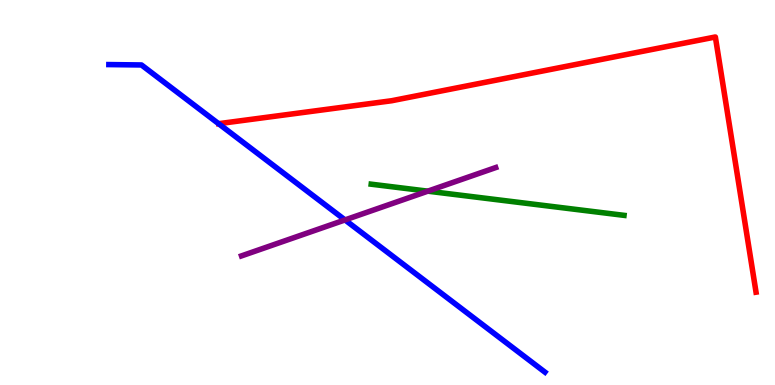[{'lines': ['blue', 'red'], 'intersections': []}, {'lines': ['green', 'red'], 'intersections': []}, {'lines': ['purple', 'red'], 'intersections': []}, {'lines': ['blue', 'green'], 'intersections': []}, {'lines': ['blue', 'purple'], 'intersections': [{'x': 4.45, 'y': 4.29}]}, {'lines': ['green', 'purple'], 'intersections': [{'x': 5.52, 'y': 5.03}]}]